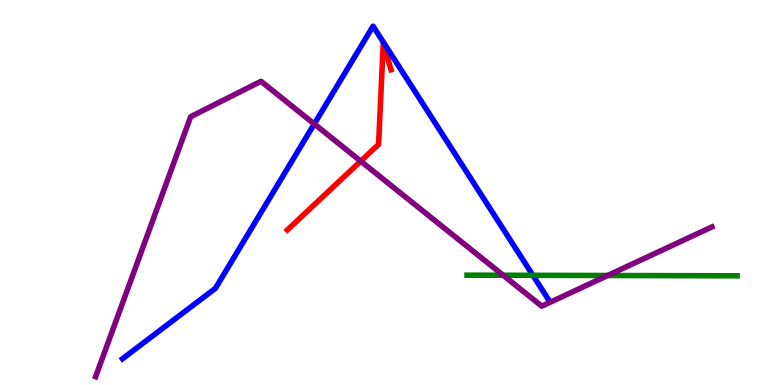[{'lines': ['blue', 'red'], 'intersections': []}, {'lines': ['green', 'red'], 'intersections': []}, {'lines': ['purple', 'red'], 'intersections': [{'x': 4.65, 'y': 5.81}]}, {'lines': ['blue', 'green'], 'intersections': [{'x': 6.88, 'y': 2.85}]}, {'lines': ['blue', 'purple'], 'intersections': [{'x': 4.06, 'y': 6.78}]}, {'lines': ['green', 'purple'], 'intersections': [{'x': 6.49, 'y': 2.85}, {'x': 7.84, 'y': 2.84}]}]